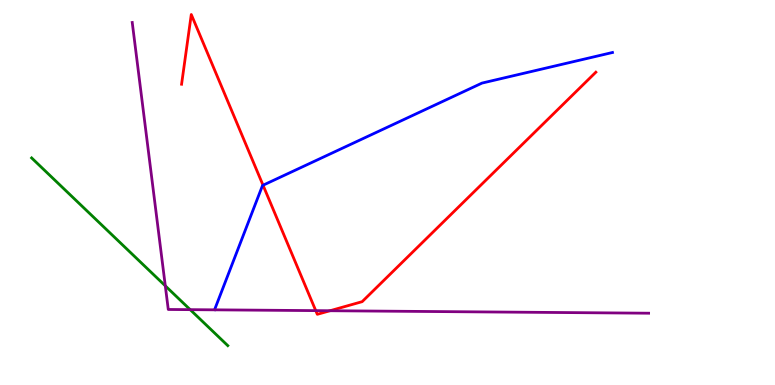[{'lines': ['blue', 'red'], 'intersections': [{'x': 3.39, 'y': 5.19}]}, {'lines': ['green', 'red'], 'intersections': []}, {'lines': ['purple', 'red'], 'intersections': [{'x': 4.07, 'y': 1.93}, {'x': 4.26, 'y': 1.93}]}, {'lines': ['blue', 'green'], 'intersections': []}, {'lines': ['blue', 'purple'], 'intersections': []}, {'lines': ['green', 'purple'], 'intersections': [{'x': 2.13, 'y': 2.58}, {'x': 2.45, 'y': 1.96}]}]